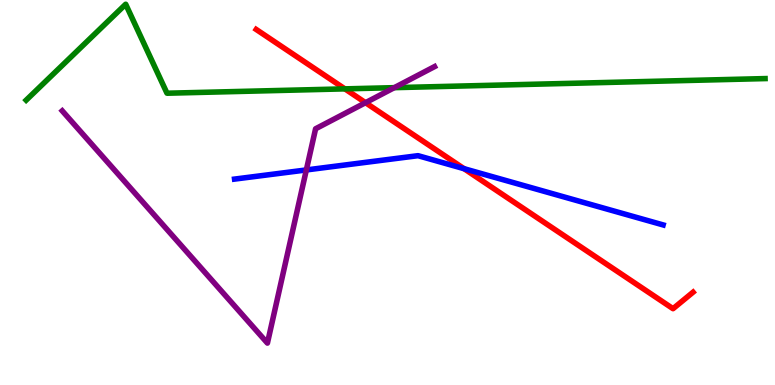[{'lines': ['blue', 'red'], 'intersections': [{'x': 5.99, 'y': 5.62}]}, {'lines': ['green', 'red'], 'intersections': [{'x': 4.45, 'y': 7.69}]}, {'lines': ['purple', 'red'], 'intersections': [{'x': 4.72, 'y': 7.33}]}, {'lines': ['blue', 'green'], 'intersections': []}, {'lines': ['blue', 'purple'], 'intersections': [{'x': 3.95, 'y': 5.59}]}, {'lines': ['green', 'purple'], 'intersections': [{'x': 5.09, 'y': 7.72}]}]